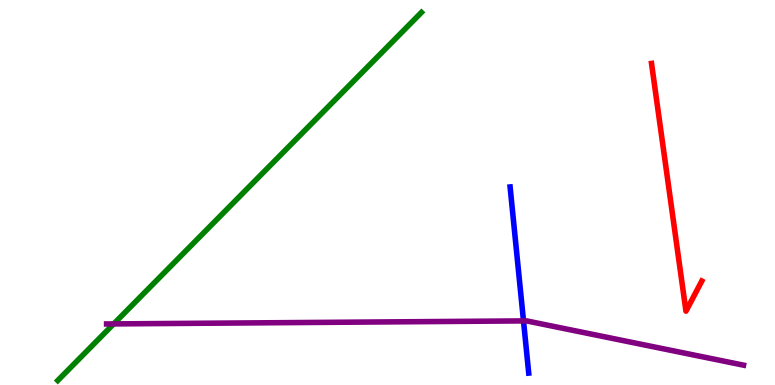[{'lines': ['blue', 'red'], 'intersections': []}, {'lines': ['green', 'red'], 'intersections': []}, {'lines': ['purple', 'red'], 'intersections': []}, {'lines': ['blue', 'green'], 'intersections': []}, {'lines': ['blue', 'purple'], 'intersections': [{'x': 6.75, 'y': 1.66}]}, {'lines': ['green', 'purple'], 'intersections': [{'x': 1.47, 'y': 1.59}]}]